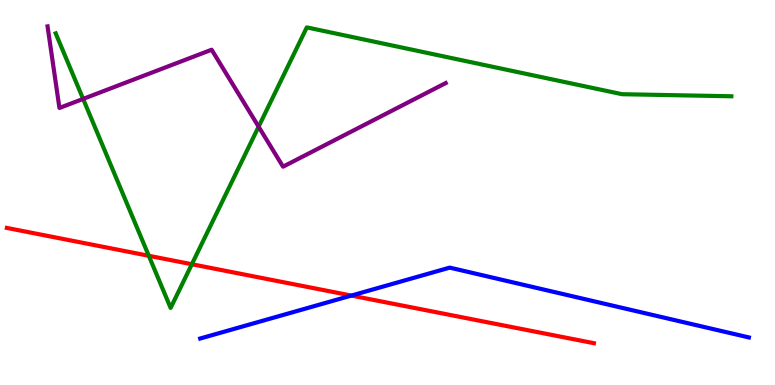[{'lines': ['blue', 'red'], 'intersections': [{'x': 4.53, 'y': 2.32}]}, {'lines': ['green', 'red'], 'intersections': [{'x': 1.92, 'y': 3.36}, {'x': 2.48, 'y': 3.14}]}, {'lines': ['purple', 'red'], 'intersections': []}, {'lines': ['blue', 'green'], 'intersections': []}, {'lines': ['blue', 'purple'], 'intersections': []}, {'lines': ['green', 'purple'], 'intersections': [{'x': 1.07, 'y': 7.43}, {'x': 3.34, 'y': 6.71}]}]